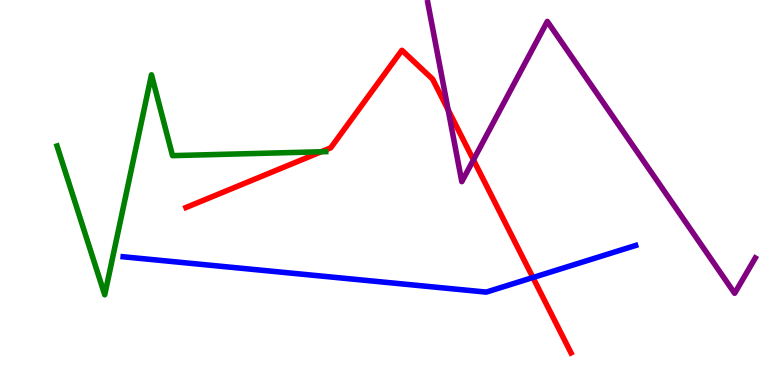[{'lines': ['blue', 'red'], 'intersections': [{'x': 6.88, 'y': 2.79}]}, {'lines': ['green', 'red'], 'intersections': [{'x': 4.14, 'y': 6.06}]}, {'lines': ['purple', 'red'], 'intersections': [{'x': 5.78, 'y': 7.15}, {'x': 6.11, 'y': 5.85}]}, {'lines': ['blue', 'green'], 'intersections': []}, {'lines': ['blue', 'purple'], 'intersections': []}, {'lines': ['green', 'purple'], 'intersections': []}]